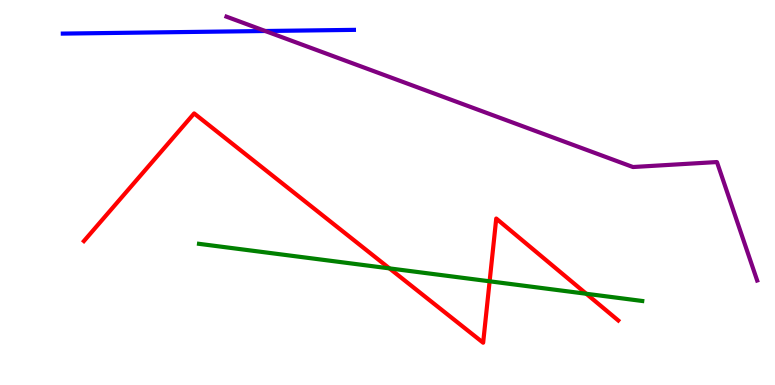[{'lines': ['blue', 'red'], 'intersections': []}, {'lines': ['green', 'red'], 'intersections': [{'x': 5.03, 'y': 3.03}, {'x': 6.32, 'y': 2.69}, {'x': 7.57, 'y': 2.37}]}, {'lines': ['purple', 'red'], 'intersections': []}, {'lines': ['blue', 'green'], 'intersections': []}, {'lines': ['blue', 'purple'], 'intersections': [{'x': 3.42, 'y': 9.19}]}, {'lines': ['green', 'purple'], 'intersections': []}]